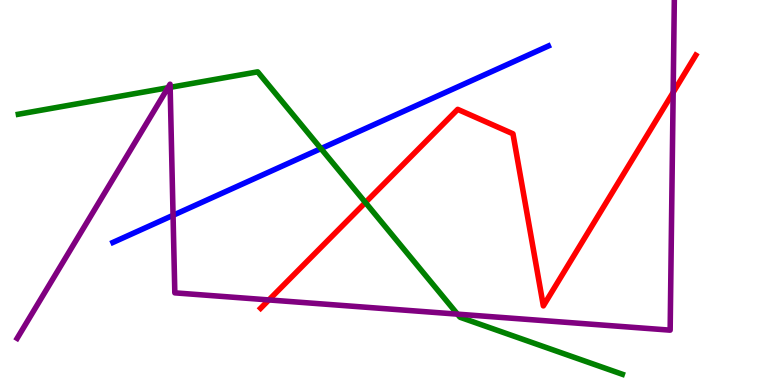[{'lines': ['blue', 'red'], 'intersections': []}, {'lines': ['green', 'red'], 'intersections': [{'x': 4.72, 'y': 4.74}]}, {'lines': ['purple', 'red'], 'intersections': [{'x': 3.47, 'y': 2.21}, {'x': 8.69, 'y': 7.6}]}, {'lines': ['blue', 'green'], 'intersections': [{'x': 4.14, 'y': 6.14}]}, {'lines': ['blue', 'purple'], 'intersections': [{'x': 2.23, 'y': 4.41}]}, {'lines': ['green', 'purple'], 'intersections': [{'x': 2.17, 'y': 7.72}, {'x': 2.2, 'y': 7.73}, {'x': 5.9, 'y': 1.84}]}]